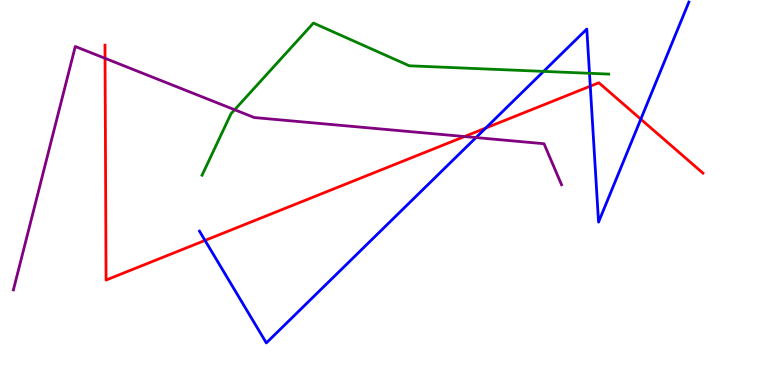[{'lines': ['blue', 'red'], 'intersections': [{'x': 2.65, 'y': 3.76}, {'x': 6.27, 'y': 6.67}, {'x': 7.62, 'y': 7.76}, {'x': 8.27, 'y': 6.9}]}, {'lines': ['green', 'red'], 'intersections': []}, {'lines': ['purple', 'red'], 'intersections': [{'x': 1.36, 'y': 8.49}, {'x': 5.99, 'y': 6.45}]}, {'lines': ['blue', 'green'], 'intersections': [{'x': 7.01, 'y': 8.15}, {'x': 7.61, 'y': 8.1}]}, {'lines': ['blue', 'purple'], 'intersections': [{'x': 6.14, 'y': 6.43}]}, {'lines': ['green', 'purple'], 'intersections': [{'x': 3.03, 'y': 7.15}]}]